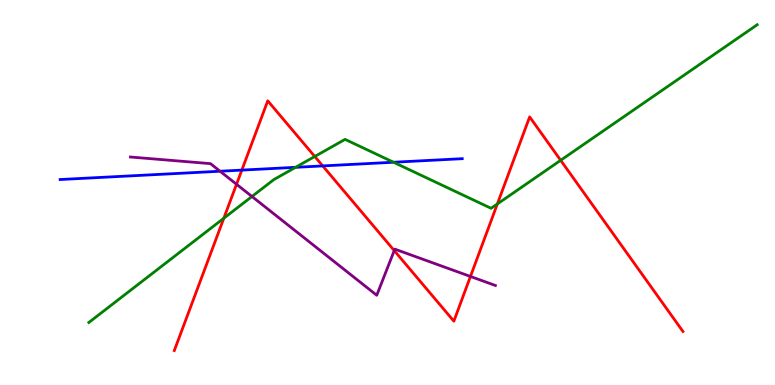[{'lines': ['blue', 'red'], 'intersections': [{'x': 3.12, 'y': 5.58}, {'x': 4.16, 'y': 5.69}]}, {'lines': ['green', 'red'], 'intersections': [{'x': 2.89, 'y': 4.33}, {'x': 4.06, 'y': 5.94}, {'x': 6.42, 'y': 4.7}, {'x': 7.23, 'y': 5.84}]}, {'lines': ['purple', 'red'], 'intersections': [{'x': 3.05, 'y': 5.21}, {'x': 5.09, 'y': 3.49}, {'x': 6.07, 'y': 2.82}]}, {'lines': ['blue', 'green'], 'intersections': [{'x': 3.81, 'y': 5.65}, {'x': 5.08, 'y': 5.79}]}, {'lines': ['blue', 'purple'], 'intersections': [{'x': 2.84, 'y': 5.55}]}, {'lines': ['green', 'purple'], 'intersections': [{'x': 3.25, 'y': 4.9}]}]